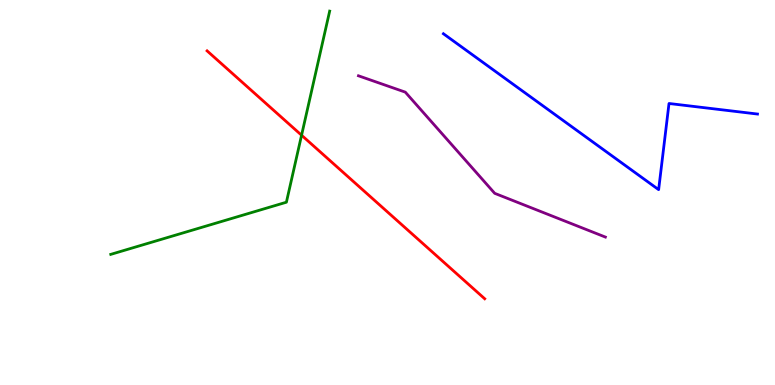[{'lines': ['blue', 'red'], 'intersections': []}, {'lines': ['green', 'red'], 'intersections': [{'x': 3.89, 'y': 6.49}]}, {'lines': ['purple', 'red'], 'intersections': []}, {'lines': ['blue', 'green'], 'intersections': []}, {'lines': ['blue', 'purple'], 'intersections': []}, {'lines': ['green', 'purple'], 'intersections': []}]